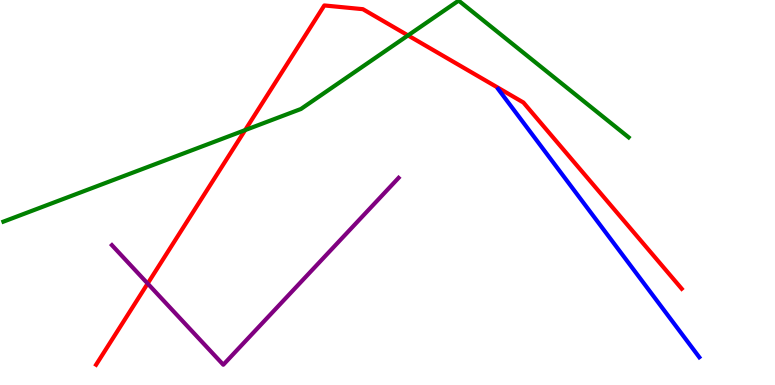[{'lines': ['blue', 'red'], 'intersections': []}, {'lines': ['green', 'red'], 'intersections': [{'x': 3.16, 'y': 6.62}, {'x': 5.26, 'y': 9.08}]}, {'lines': ['purple', 'red'], 'intersections': [{'x': 1.91, 'y': 2.64}]}, {'lines': ['blue', 'green'], 'intersections': []}, {'lines': ['blue', 'purple'], 'intersections': []}, {'lines': ['green', 'purple'], 'intersections': []}]